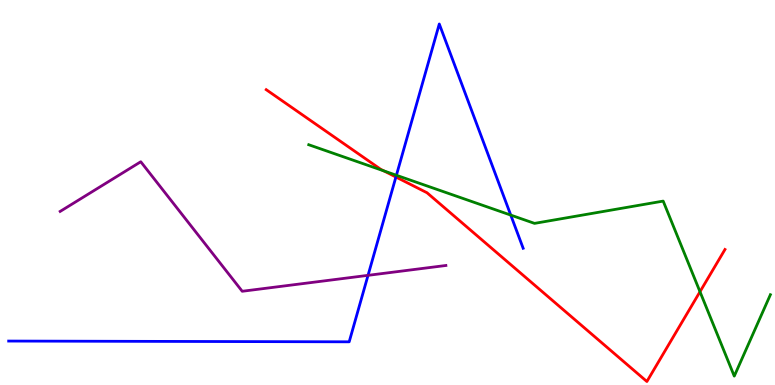[{'lines': ['blue', 'red'], 'intersections': [{'x': 5.11, 'y': 5.4}]}, {'lines': ['green', 'red'], 'intersections': [{'x': 4.95, 'y': 5.56}, {'x': 9.03, 'y': 2.42}]}, {'lines': ['purple', 'red'], 'intersections': []}, {'lines': ['blue', 'green'], 'intersections': [{'x': 5.11, 'y': 5.45}, {'x': 6.59, 'y': 4.41}]}, {'lines': ['blue', 'purple'], 'intersections': [{'x': 4.75, 'y': 2.85}]}, {'lines': ['green', 'purple'], 'intersections': []}]